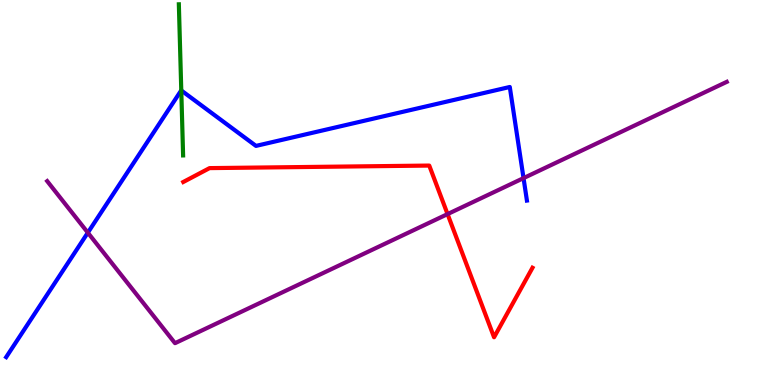[{'lines': ['blue', 'red'], 'intersections': []}, {'lines': ['green', 'red'], 'intersections': []}, {'lines': ['purple', 'red'], 'intersections': [{'x': 5.78, 'y': 4.44}]}, {'lines': ['blue', 'green'], 'intersections': [{'x': 2.34, 'y': 7.65}]}, {'lines': ['blue', 'purple'], 'intersections': [{'x': 1.13, 'y': 3.96}, {'x': 6.76, 'y': 5.37}]}, {'lines': ['green', 'purple'], 'intersections': []}]